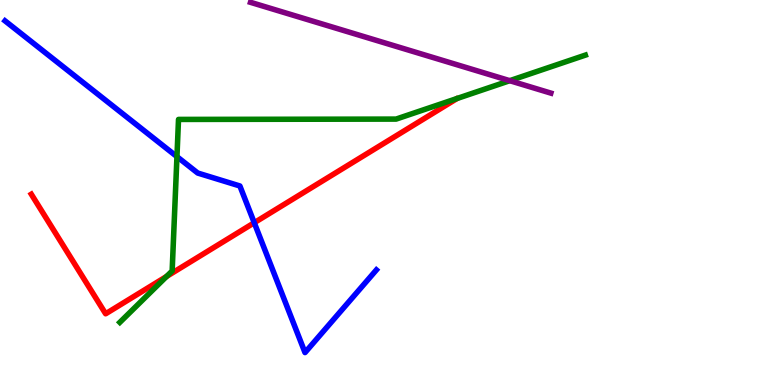[{'lines': ['blue', 'red'], 'intersections': [{'x': 3.28, 'y': 4.21}]}, {'lines': ['green', 'red'], 'intersections': [{'x': 2.15, 'y': 2.82}]}, {'lines': ['purple', 'red'], 'intersections': []}, {'lines': ['blue', 'green'], 'intersections': [{'x': 2.28, 'y': 5.93}]}, {'lines': ['blue', 'purple'], 'intersections': []}, {'lines': ['green', 'purple'], 'intersections': [{'x': 6.58, 'y': 7.9}]}]